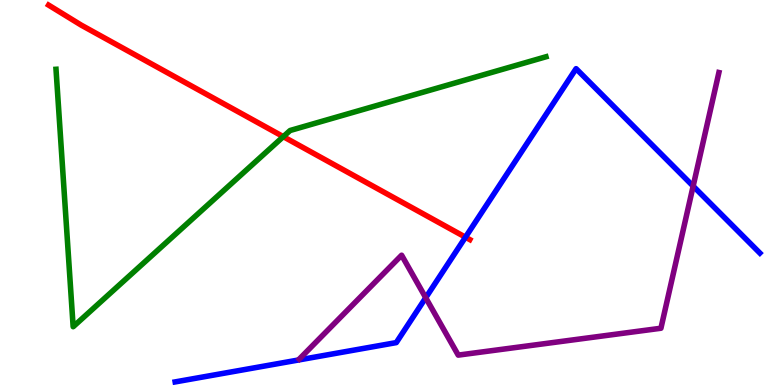[{'lines': ['blue', 'red'], 'intersections': [{'x': 6.01, 'y': 3.84}]}, {'lines': ['green', 'red'], 'intersections': [{'x': 3.66, 'y': 6.45}]}, {'lines': ['purple', 'red'], 'intersections': []}, {'lines': ['blue', 'green'], 'intersections': []}, {'lines': ['blue', 'purple'], 'intersections': [{'x': 5.49, 'y': 2.27}, {'x': 8.94, 'y': 5.17}]}, {'lines': ['green', 'purple'], 'intersections': []}]